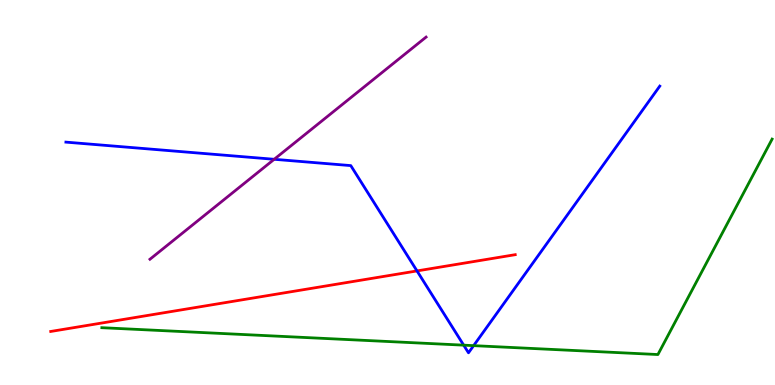[{'lines': ['blue', 'red'], 'intersections': [{'x': 5.38, 'y': 2.96}]}, {'lines': ['green', 'red'], 'intersections': []}, {'lines': ['purple', 'red'], 'intersections': []}, {'lines': ['blue', 'green'], 'intersections': [{'x': 5.98, 'y': 1.03}, {'x': 6.11, 'y': 1.02}]}, {'lines': ['blue', 'purple'], 'intersections': [{'x': 3.54, 'y': 5.86}]}, {'lines': ['green', 'purple'], 'intersections': []}]